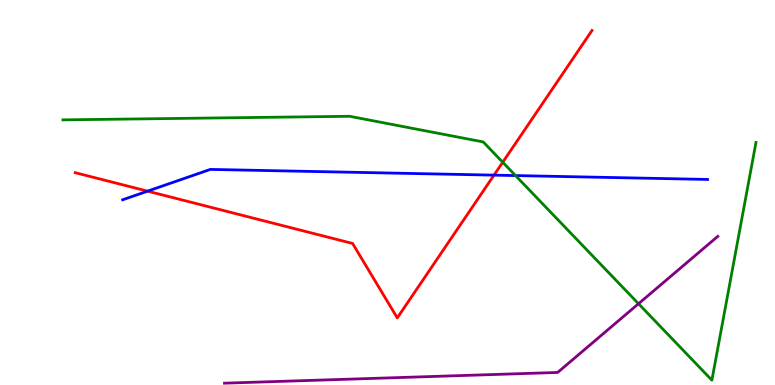[{'lines': ['blue', 'red'], 'intersections': [{'x': 1.9, 'y': 5.04}, {'x': 6.37, 'y': 5.45}]}, {'lines': ['green', 'red'], 'intersections': [{'x': 6.49, 'y': 5.79}]}, {'lines': ['purple', 'red'], 'intersections': []}, {'lines': ['blue', 'green'], 'intersections': [{'x': 6.65, 'y': 5.44}]}, {'lines': ['blue', 'purple'], 'intersections': []}, {'lines': ['green', 'purple'], 'intersections': [{'x': 8.24, 'y': 2.11}]}]